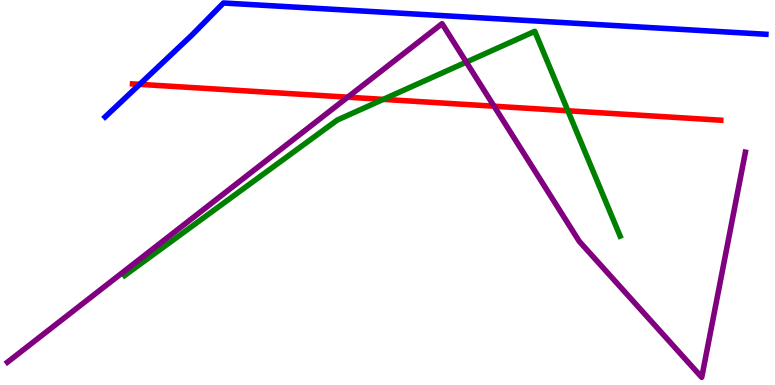[{'lines': ['blue', 'red'], 'intersections': [{'x': 1.8, 'y': 7.81}]}, {'lines': ['green', 'red'], 'intersections': [{'x': 4.95, 'y': 7.42}, {'x': 7.33, 'y': 7.12}]}, {'lines': ['purple', 'red'], 'intersections': [{'x': 4.49, 'y': 7.48}, {'x': 6.38, 'y': 7.24}]}, {'lines': ['blue', 'green'], 'intersections': []}, {'lines': ['blue', 'purple'], 'intersections': []}, {'lines': ['green', 'purple'], 'intersections': [{'x': 6.02, 'y': 8.39}]}]